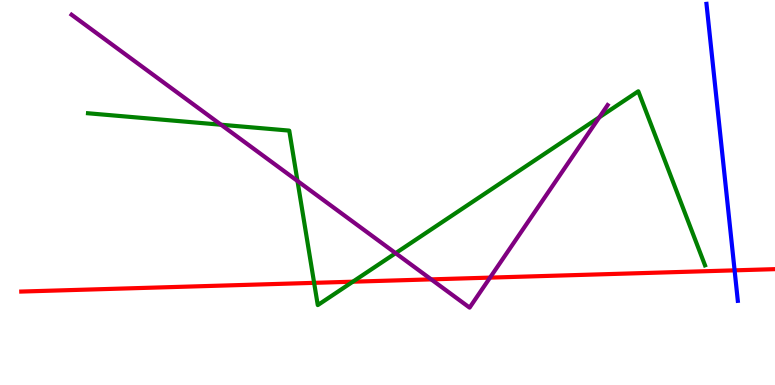[{'lines': ['blue', 'red'], 'intersections': [{'x': 9.48, 'y': 2.98}]}, {'lines': ['green', 'red'], 'intersections': [{'x': 4.05, 'y': 2.65}, {'x': 4.55, 'y': 2.68}]}, {'lines': ['purple', 'red'], 'intersections': [{'x': 5.56, 'y': 2.74}, {'x': 6.32, 'y': 2.79}]}, {'lines': ['blue', 'green'], 'intersections': []}, {'lines': ['blue', 'purple'], 'intersections': []}, {'lines': ['green', 'purple'], 'intersections': [{'x': 2.85, 'y': 6.76}, {'x': 3.84, 'y': 5.3}, {'x': 5.1, 'y': 3.42}, {'x': 7.73, 'y': 6.95}]}]